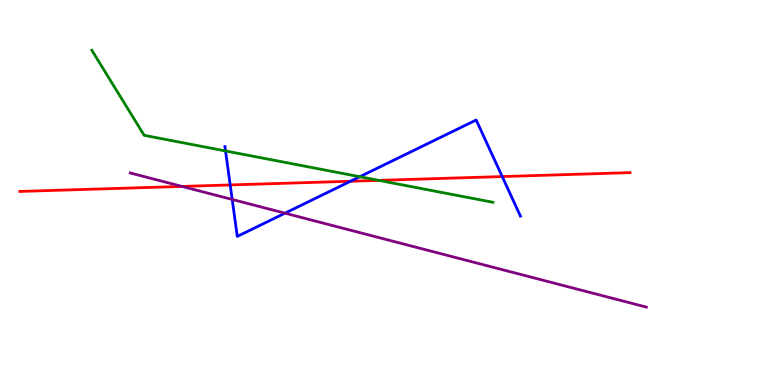[{'lines': ['blue', 'red'], 'intersections': [{'x': 2.97, 'y': 5.2}, {'x': 4.52, 'y': 5.29}, {'x': 6.48, 'y': 5.41}]}, {'lines': ['green', 'red'], 'intersections': [{'x': 4.89, 'y': 5.32}]}, {'lines': ['purple', 'red'], 'intersections': [{'x': 2.35, 'y': 5.16}]}, {'lines': ['blue', 'green'], 'intersections': [{'x': 2.91, 'y': 6.08}, {'x': 4.64, 'y': 5.41}]}, {'lines': ['blue', 'purple'], 'intersections': [{'x': 3.0, 'y': 4.82}, {'x': 3.68, 'y': 4.46}]}, {'lines': ['green', 'purple'], 'intersections': []}]